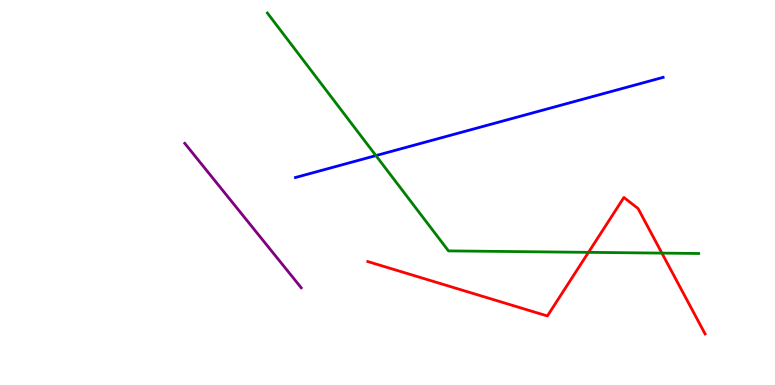[{'lines': ['blue', 'red'], 'intersections': []}, {'lines': ['green', 'red'], 'intersections': [{'x': 7.59, 'y': 3.45}, {'x': 8.54, 'y': 3.43}]}, {'lines': ['purple', 'red'], 'intersections': []}, {'lines': ['blue', 'green'], 'intersections': [{'x': 4.85, 'y': 5.96}]}, {'lines': ['blue', 'purple'], 'intersections': []}, {'lines': ['green', 'purple'], 'intersections': []}]